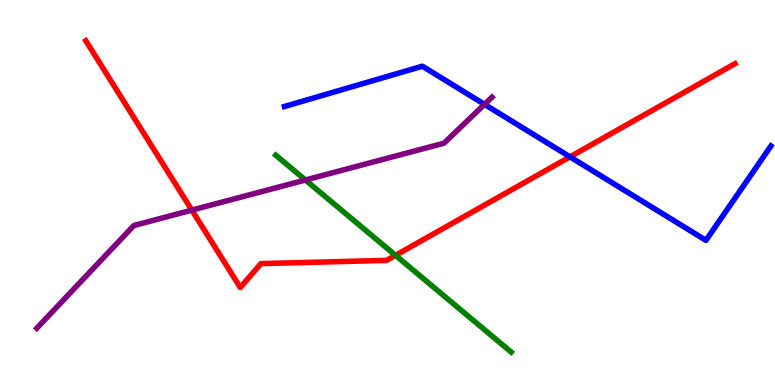[{'lines': ['blue', 'red'], 'intersections': [{'x': 7.35, 'y': 5.93}]}, {'lines': ['green', 'red'], 'intersections': [{'x': 5.1, 'y': 3.37}]}, {'lines': ['purple', 'red'], 'intersections': [{'x': 2.48, 'y': 4.54}]}, {'lines': ['blue', 'green'], 'intersections': []}, {'lines': ['blue', 'purple'], 'intersections': [{'x': 6.25, 'y': 7.29}]}, {'lines': ['green', 'purple'], 'intersections': [{'x': 3.94, 'y': 5.32}]}]